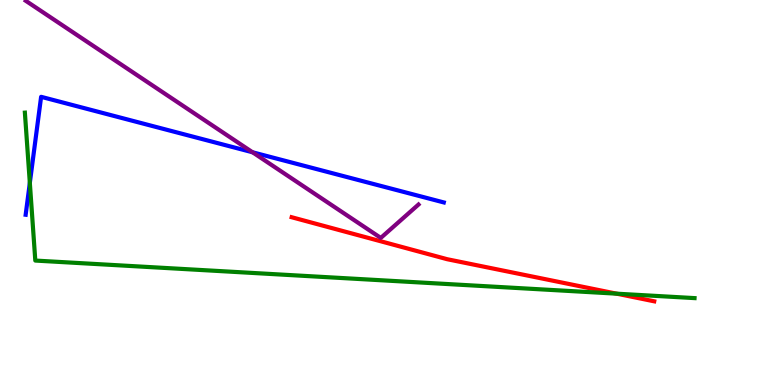[{'lines': ['blue', 'red'], 'intersections': []}, {'lines': ['green', 'red'], 'intersections': [{'x': 7.96, 'y': 2.37}]}, {'lines': ['purple', 'red'], 'intersections': []}, {'lines': ['blue', 'green'], 'intersections': [{'x': 0.385, 'y': 5.25}]}, {'lines': ['blue', 'purple'], 'intersections': [{'x': 3.26, 'y': 6.04}]}, {'lines': ['green', 'purple'], 'intersections': []}]